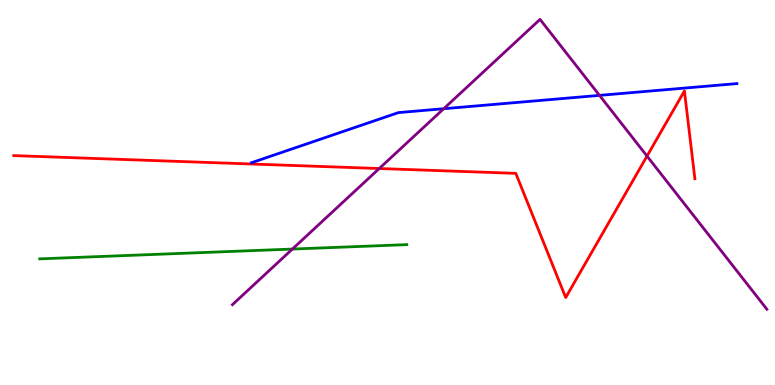[{'lines': ['blue', 'red'], 'intersections': []}, {'lines': ['green', 'red'], 'intersections': []}, {'lines': ['purple', 'red'], 'intersections': [{'x': 4.89, 'y': 5.62}, {'x': 8.35, 'y': 5.95}]}, {'lines': ['blue', 'green'], 'intersections': []}, {'lines': ['blue', 'purple'], 'intersections': [{'x': 5.73, 'y': 7.18}, {'x': 7.74, 'y': 7.52}]}, {'lines': ['green', 'purple'], 'intersections': [{'x': 3.77, 'y': 3.53}]}]